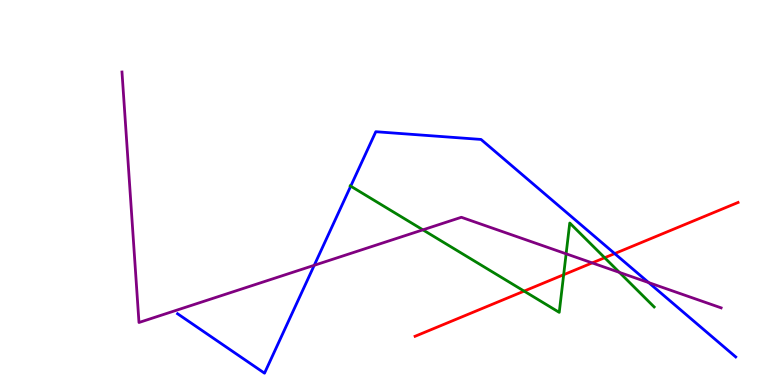[{'lines': ['blue', 'red'], 'intersections': [{'x': 7.93, 'y': 3.41}]}, {'lines': ['green', 'red'], 'intersections': [{'x': 6.76, 'y': 2.44}, {'x': 7.27, 'y': 2.86}, {'x': 7.8, 'y': 3.31}]}, {'lines': ['purple', 'red'], 'intersections': [{'x': 7.64, 'y': 3.17}]}, {'lines': ['blue', 'green'], 'intersections': [{'x': 4.53, 'y': 5.16}]}, {'lines': ['blue', 'purple'], 'intersections': [{'x': 4.05, 'y': 3.11}, {'x': 8.37, 'y': 2.66}]}, {'lines': ['green', 'purple'], 'intersections': [{'x': 5.46, 'y': 4.03}, {'x': 7.3, 'y': 3.41}, {'x': 7.99, 'y': 2.92}]}]